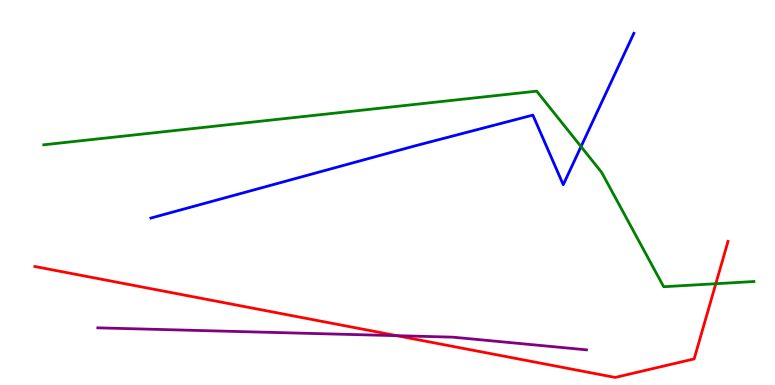[{'lines': ['blue', 'red'], 'intersections': []}, {'lines': ['green', 'red'], 'intersections': [{'x': 9.24, 'y': 2.63}]}, {'lines': ['purple', 'red'], 'intersections': [{'x': 5.12, 'y': 1.28}]}, {'lines': ['blue', 'green'], 'intersections': [{'x': 7.5, 'y': 6.19}]}, {'lines': ['blue', 'purple'], 'intersections': []}, {'lines': ['green', 'purple'], 'intersections': []}]